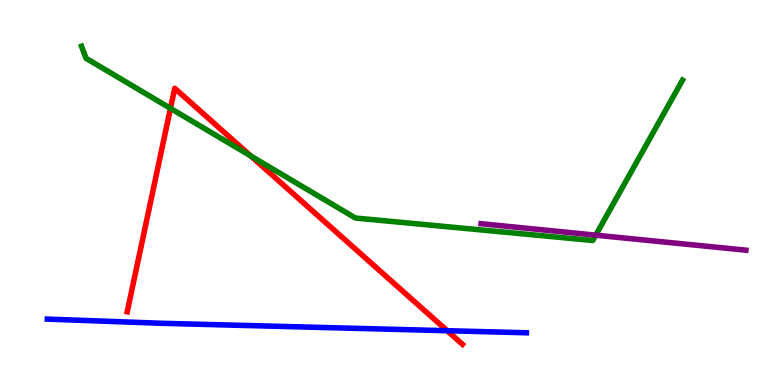[{'lines': ['blue', 'red'], 'intersections': [{'x': 5.77, 'y': 1.41}]}, {'lines': ['green', 'red'], 'intersections': [{'x': 2.2, 'y': 7.19}, {'x': 3.24, 'y': 5.95}]}, {'lines': ['purple', 'red'], 'intersections': []}, {'lines': ['blue', 'green'], 'intersections': []}, {'lines': ['blue', 'purple'], 'intersections': []}, {'lines': ['green', 'purple'], 'intersections': [{'x': 7.69, 'y': 3.89}]}]